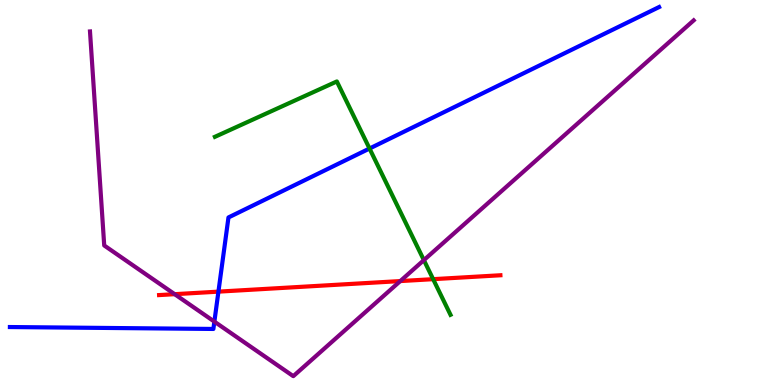[{'lines': ['blue', 'red'], 'intersections': [{'x': 2.82, 'y': 2.42}]}, {'lines': ['green', 'red'], 'intersections': [{'x': 5.59, 'y': 2.75}]}, {'lines': ['purple', 'red'], 'intersections': [{'x': 2.25, 'y': 2.36}, {'x': 5.17, 'y': 2.7}]}, {'lines': ['blue', 'green'], 'intersections': [{'x': 4.77, 'y': 6.14}]}, {'lines': ['blue', 'purple'], 'intersections': [{'x': 2.77, 'y': 1.65}]}, {'lines': ['green', 'purple'], 'intersections': [{'x': 5.47, 'y': 3.24}]}]